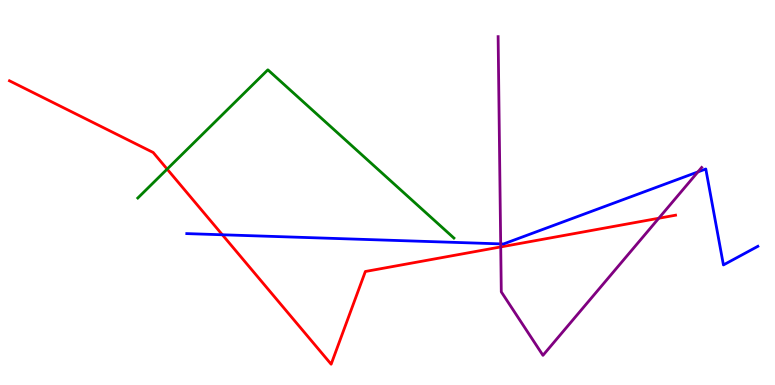[{'lines': ['blue', 'red'], 'intersections': [{'x': 2.87, 'y': 3.9}]}, {'lines': ['green', 'red'], 'intersections': [{'x': 2.16, 'y': 5.61}]}, {'lines': ['purple', 'red'], 'intersections': [{'x': 6.46, 'y': 3.59}, {'x': 8.5, 'y': 4.33}]}, {'lines': ['blue', 'green'], 'intersections': []}, {'lines': ['blue', 'purple'], 'intersections': [{'x': 6.46, 'y': 3.67}, {'x': 9.01, 'y': 5.53}]}, {'lines': ['green', 'purple'], 'intersections': []}]